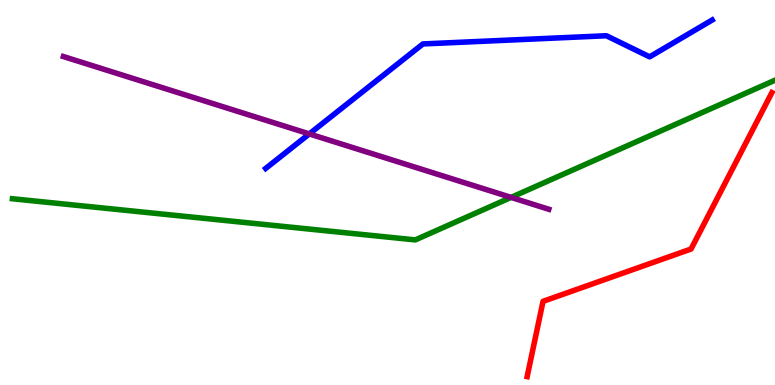[{'lines': ['blue', 'red'], 'intersections': []}, {'lines': ['green', 'red'], 'intersections': []}, {'lines': ['purple', 'red'], 'intersections': []}, {'lines': ['blue', 'green'], 'intersections': []}, {'lines': ['blue', 'purple'], 'intersections': [{'x': 3.99, 'y': 6.52}]}, {'lines': ['green', 'purple'], 'intersections': [{'x': 6.59, 'y': 4.87}]}]